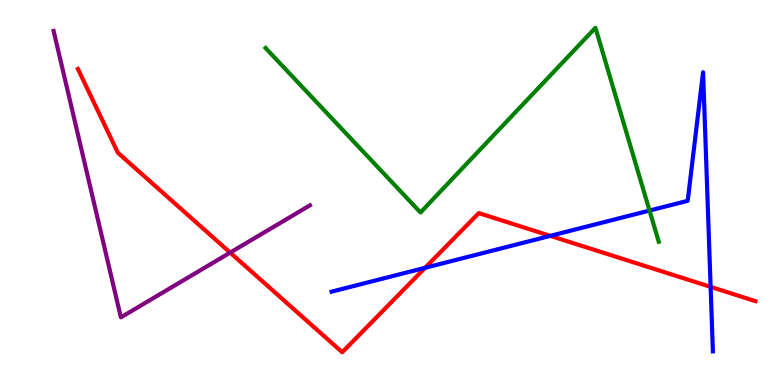[{'lines': ['blue', 'red'], 'intersections': [{'x': 5.48, 'y': 3.04}, {'x': 7.1, 'y': 3.87}, {'x': 9.17, 'y': 2.55}]}, {'lines': ['green', 'red'], 'intersections': []}, {'lines': ['purple', 'red'], 'intersections': [{'x': 2.97, 'y': 3.44}]}, {'lines': ['blue', 'green'], 'intersections': [{'x': 8.38, 'y': 4.53}]}, {'lines': ['blue', 'purple'], 'intersections': []}, {'lines': ['green', 'purple'], 'intersections': []}]